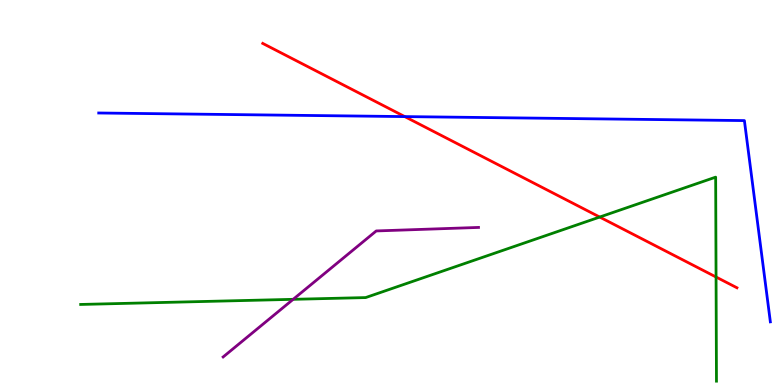[{'lines': ['blue', 'red'], 'intersections': [{'x': 5.22, 'y': 6.97}]}, {'lines': ['green', 'red'], 'intersections': [{'x': 7.74, 'y': 4.36}, {'x': 9.24, 'y': 2.8}]}, {'lines': ['purple', 'red'], 'intersections': []}, {'lines': ['blue', 'green'], 'intersections': []}, {'lines': ['blue', 'purple'], 'intersections': []}, {'lines': ['green', 'purple'], 'intersections': [{'x': 3.78, 'y': 2.23}]}]